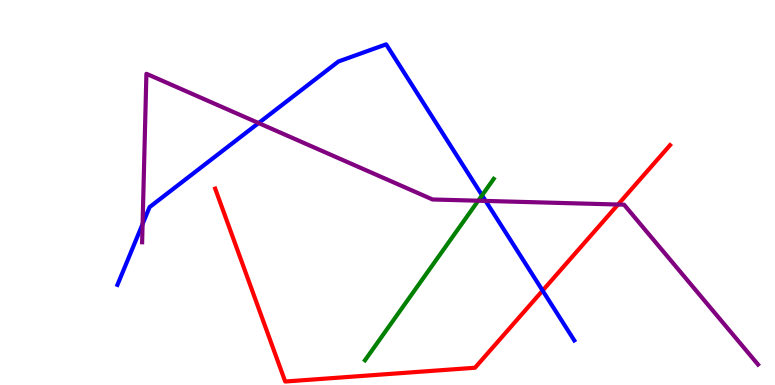[{'lines': ['blue', 'red'], 'intersections': [{'x': 7.0, 'y': 2.45}]}, {'lines': ['green', 'red'], 'intersections': []}, {'lines': ['purple', 'red'], 'intersections': [{'x': 7.97, 'y': 4.69}]}, {'lines': ['blue', 'green'], 'intersections': [{'x': 6.22, 'y': 4.93}]}, {'lines': ['blue', 'purple'], 'intersections': [{'x': 1.84, 'y': 4.18}, {'x': 3.34, 'y': 6.8}, {'x': 6.27, 'y': 4.78}]}, {'lines': ['green', 'purple'], 'intersections': [{'x': 6.17, 'y': 4.79}]}]